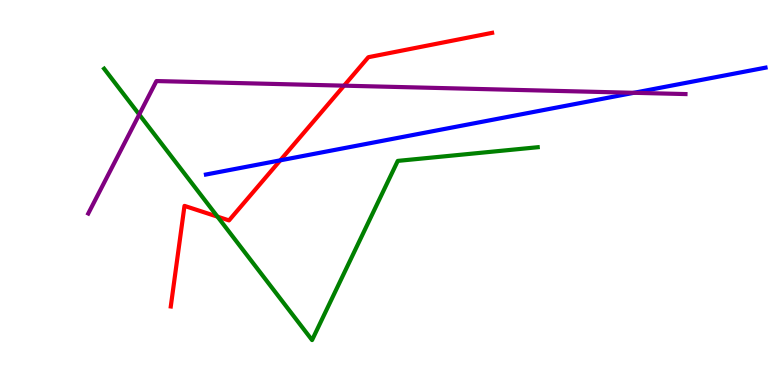[{'lines': ['blue', 'red'], 'intersections': [{'x': 3.62, 'y': 5.84}]}, {'lines': ['green', 'red'], 'intersections': [{'x': 2.81, 'y': 4.37}]}, {'lines': ['purple', 'red'], 'intersections': [{'x': 4.44, 'y': 7.77}]}, {'lines': ['blue', 'green'], 'intersections': []}, {'lines': ['blue', 'purple'], 'intersections': [{'x': 8.18, 'y': 7.59}]}, {'lines': ['green', 'purple'], 'intersections': [{'x': 1.8, 'y': 7.03}]}]